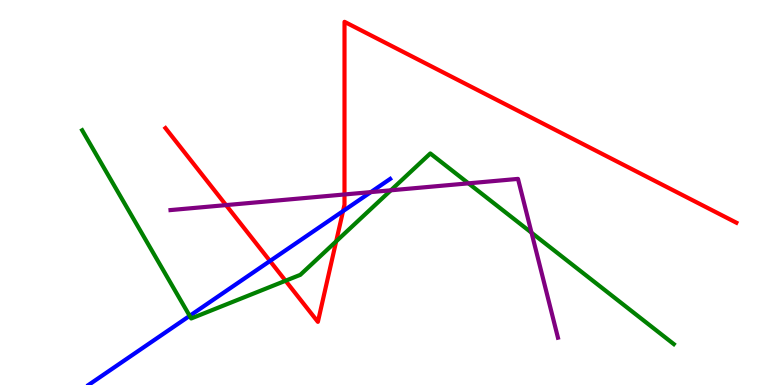[{'lines': ['blue', 'red'], 'intersections': [{'x': 3.48, 'y': 3.22}, {'x': 4.43, 'y': 4.52}]}, {'lines': ['green', 'red'], 'intersections': [{'x': 3.68, 'y': 2.71}, {'x': 4.34, 'y': 3.73}]}, {'lines': ['purple', 'red'], 'intersections': [{'x': 2.92, 'y': 4.67}, {'x': 4.45, 'y': 4.95}]}, {'lines': ['blue', 'green'], 'intersections': [{'x': 2.45, 'y': 1.8}]}, {'lines': ['blue', 'purple'], 'intersections': [{'x': 4.79, 'y': 5.01}]}, {'lines': ['green', 'purple'], 'intersections': [{'x': 5.04, 'y': 5.06}, {'x': 6.04, 'y': 5.24}, {'x': 6.86, 'y': 3.96}]}]